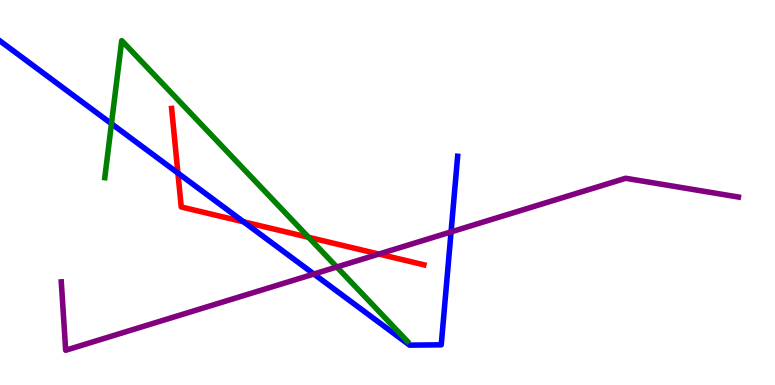[{'lines': ['blue', 'red'], 'intersections': [{'x': 2.3, 'y': 5.5}, {'x': 3.14, 'y': 4.24}]}, {'lines': ['green', 'red'], 'intersections': [{'x': 3.98, 'y': 3.84}]}, {'lines': ['purple', 'red'], 'intersections': [{'x': 4.89, 'y': 3.4}]}, {'lines': ['blue', 'green'], 'intersections': [{'x': 1.44, 'y': 6.79}]}, {'lines': ['blue', 'purple'], 'intersections': [{'x': 4.05, 'y': 2.88}, {'x': 5.82, 'y': 3.98}]}, {'lines': ['green', 'purple'], 'intersections': [{'x': 4.35, 'y': 3.07}]}]